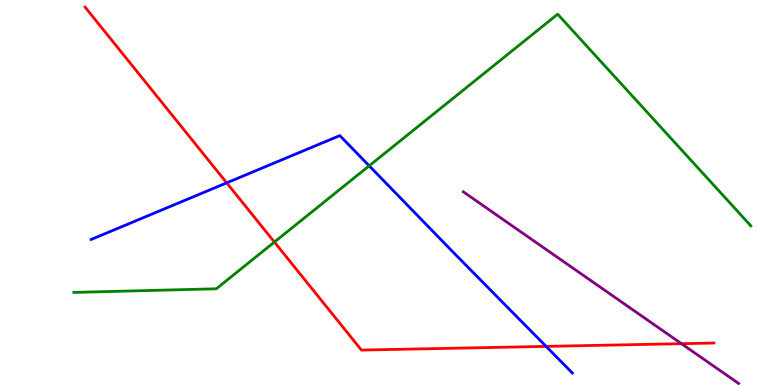[{'lines': ['blue', 'red'], 'intersections': [{'x': 2.93, 'y': 5.25}, {'x': 7.05, 'y': 1.0}]}, {'lines': ['green', 'red'], 'intersections': [{'x': 3.54, 'y': 3.71}]}, {'lines': ['purple', 'red'], 'intersections': [{'x': 8.79, 'y': 1.07}]}, {'lines': ['blue', 'green'], 'intersections': [{'x': 4.76, 'y': 5.69}]}, {'lines': ['blue', 'purple'], 'intersections': []}, {'lines': ['green', 'purple'], 'intersections': []}]